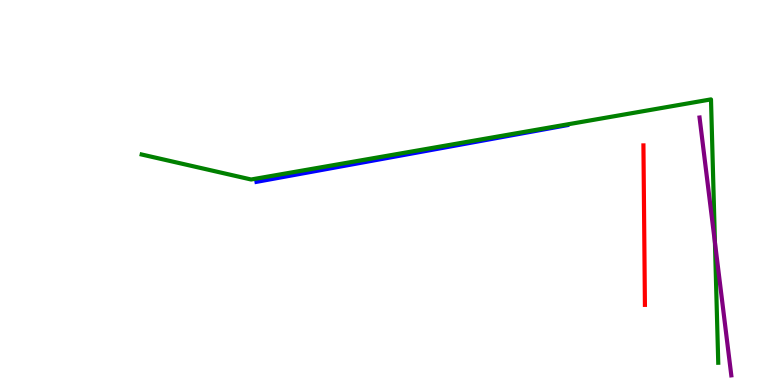[{'lines': ['blue', 'red'], 'intersections': []}, {'lines': ['green', 'red'], 'intersections': []}, {'lines': ['purple', 'red'], 'intersections': []}, {'lines': ['blue', 'green'], 'intersections': []}, {'lines': ['blue', 'purple'], 'intersections': []}, {'lines': ['green', 'purple'], 'intersections': [{'x': 9.22, 'y': 3.7}]}]